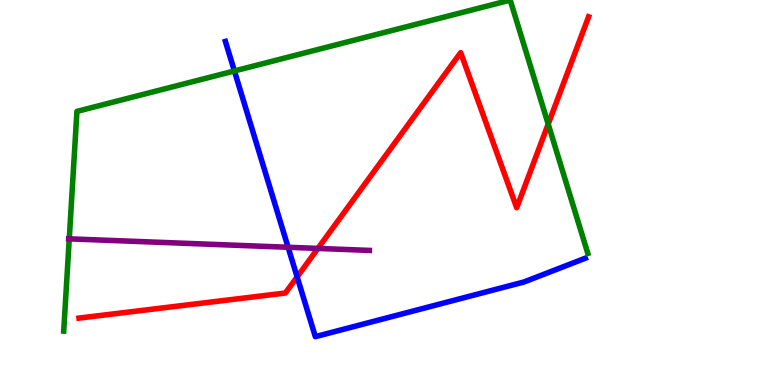[{'lines': ['blue', 'red'], 'intersections': [{'x': 3.83, 'y': 2.81}]}, {'lines': ['green', 'red'], 'intersections': [{'x': 7.07, 'y': 6.78}]}, {'lines': ['purple', 'red'], 'intersections': [{'x': 4.1, 'y': 3.55}]}, {'lines': ['blue', 'green'], 'intersections': [{'x': 3.02, 'y': 8.16}]}, {'lines': ['blue', 'purple'], 'intersections': [{'x': 3.72, 'y': 3.58}]}, {'lines': ['green', 'purple'], 'intersections': [{'x': 0.894, 'y': 3.8}]}]